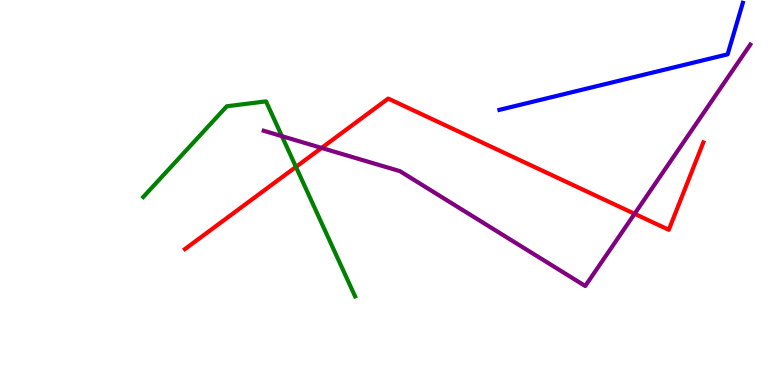[{'lines': ['blue', 'red'], 'intersections': []}, {'lines': ['green', 'red'], 'intersections': [{'x': 3.82, 'y': 5.66}]}, {'lines': ['purple', 'red'], 'intersections': [{'x': 4.15, 'y': 6.16}, {'x': 8.19, 'y': 4.45}]}, {'lines': ['blue', 'green'], 'intersections': []}, {'lines': ['blue', 'purple'], 'intersections': []}, {'lines': ['green', 'purple'], 'intersections': [{'x': 3.64, 'y': 6.46}]}]